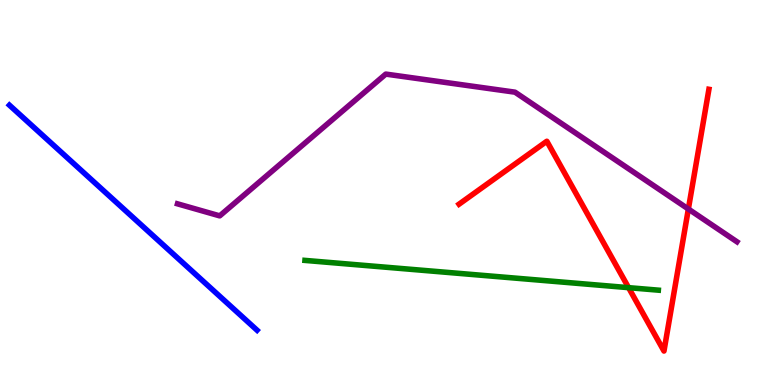[{'lines': ['blue', 'red'], 'intersections': []}, {'lines': ['green', 'red'], 'intersections': [{'x': 8.11, 'y': 2.53}]}, {'lines': ['purple', 'red'], 'intersections': [{'x': 8.88, 'y': 4.57}]}, {'lines': ['blue', 'green'], 'intersections': []}, {'lines': ['blue', 'purple'], 'intersections': []}, {'lines': ['green', 'purple'], 'intersections': []}]